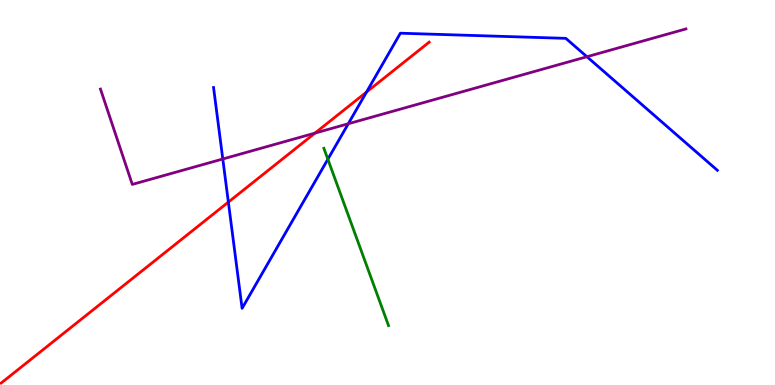[{'lines': ['blue', 'red'], 'intersections': [{'x': 2.95, 'y': 4.75}, {'x': 4.73, 'y': 7.61}]}, {'lines': ['green', 'red'], 'intersections': []}, {'lines': ['purple', 'red'], 'intersections': [{'x': 4.06, 'y': 6.54}]}, {'lines': ['blue', 'green'], 'intersections': [{'x': 4.23, 'y': 5.86}]}, {'lines': ['blue', 'purple'], 'intersections': [{'x': 2.87, 'y': 5.87}, {'x': 4.49, 'y': 6.79}, {'x': 7.57, 'y': 8.53}]}, {'lines': ['green', 'purple'], 'intersections': []}]